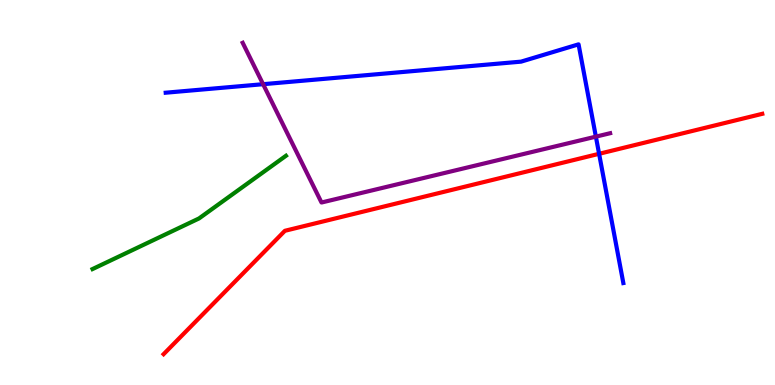[{'lines': ['blue', 'red'], 'intersections': [{'x': 7.73, 'y': 6.01}]}, {'lines': ['green', 'red'], 'intersections': []}, {'lines': ['purple', 'red'], 'intersections': []}, {'lines': ['blue', 'green'], 'intersections': []}, {'lines': ['blue', 'purple'], 'intersections': [{'x': 3.39, 'y': 7.81}, {'x': 7.69, 'y': 6.45}]}, {'lines': ['green', 'purple'], 'intersections': []}]